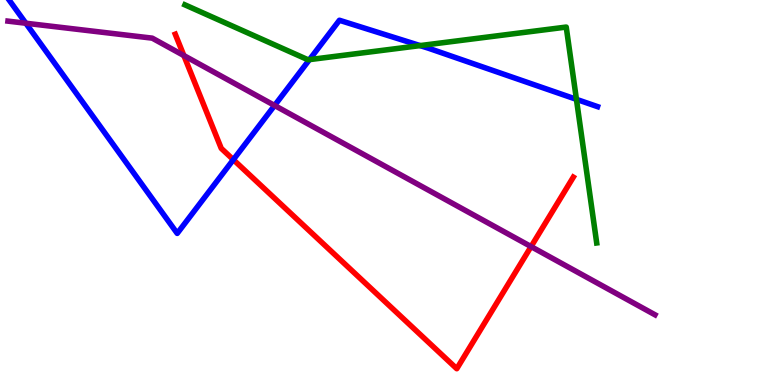[{'lines': ['blue', 'red'], 'intersections': [{'x': 3.01, 'y': 5.85}]}, {'lines': ['green', 'red'], 'intersections': []}, {'lines': ['purple', 'red'], 'intersections': [{'x': 2.37, 'y': 8.56}, {'x': 6.85, 'y': 3.59}]}, {'lines': ['blue', 'green'], 'intersections': [{'x': 3.99, 'y': 8.45}, {'x': 5.42, 'y': 8.82}, {'x': 7.44, 'y': 7.42}]}, {'lines': ['blue', 'purple'], 'intersections': [{'x': 0.333, 'y': 9.4}, {'x': 3.54, 'y': 7.26}]}, {'lines': ['green', 'purple'], 'intersections': []}]